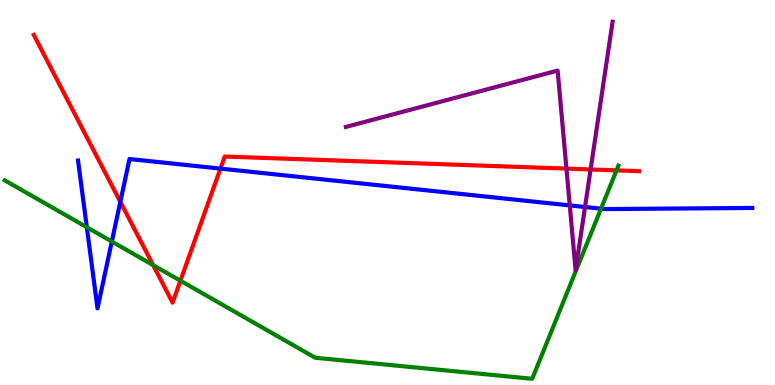[{'lines': ['blue', 'red'], 'intersections': [{'x': 1.55, 'y': 4.76}, {'x': 2.84, 'y': 5.62}]}, {'lines': ['green', 'red'], 'intersections': [{'x': 1.98, 'y': 3.11}, {'x': 2.33, 'y': 2.71}, {'x': 7.96, 'y': 5.57}]}, {'lines': ['purple', 'red'], 'intersections': [{'x': 7.31, 'y': 5.62}, {'x': 7.62, 'y': 5.6}]}, {'lines': ['blue', 'green'], 'intersections': [{'x': 1.12, 'y': 4.1}, {'x': 1.44, 'y': 3.73}, {'x': 7.76, 'y': 4.58}]}, {'lines': ['blue', 'purple'], 'intersections': [{'x': 7.35, 'y': 4.66}, {'x': 7.55, 'y': 4.62}]}, {'lines': ['green', 'purple'], 'intersections': []}]